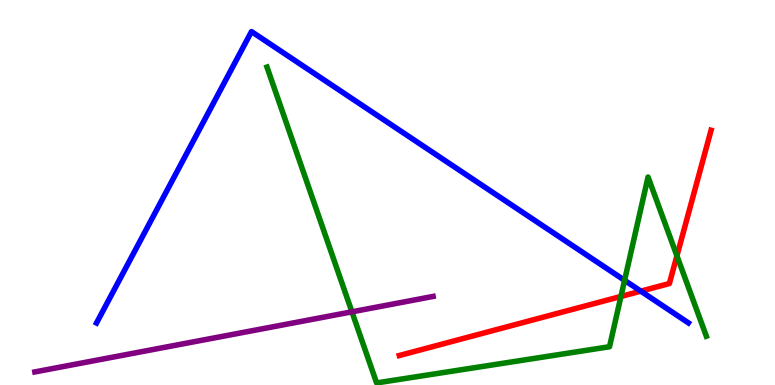[{'lines': ['blue', 'red'], 'intersections': [{'x': 8.27, 'y': 2.44}]}, {'lines': ['green', 'red'], 'intersections': [{'x': 8.01, 'y': 2.3}, {'x': 8.73, 'y': 3.35}]}, {'lines': ['purple', 'red'], 'intersections': []}, {'lines': ['blue', 'green'], 'intersections': [{'x': 8.06, 'y': 2.72}]}, {'lines': ['blue', 'purple'], 'intersections': []}, {'lines': ['green', 'purple'], 'intersections': [{'x': 4.54, 'y': 1.9}]}]